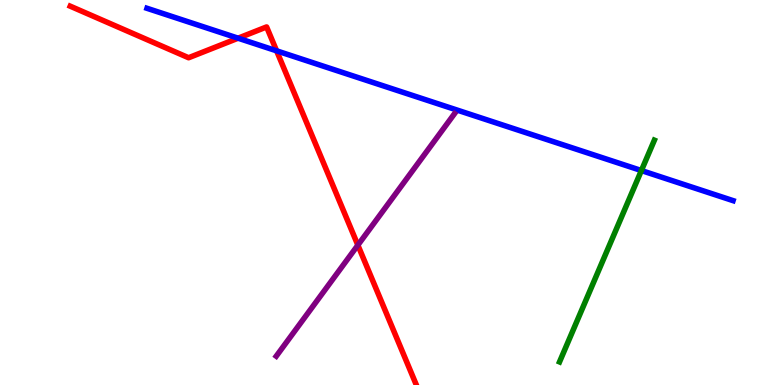[{'lines': ['blue', 'red'], 'intersections': [{'x': 3.07, 'y': 9.01}, {'x': 3.57, 'y': 8.68}]}, {'lines': ['green', 'red'], 'intersections': []}, {'lines': ['purple', 'red'], 'intersections': [{'x': 4.62, 'y': 3.63}]}, {'lines': ['blue', 'green'], 'intersections': [{'x': 8.28, 'y': 5.57}]}, {'lines': ['blue', 'purple'], 'intersections': []}, {'lines': ['green', 'purple'], 'intersections': []}]